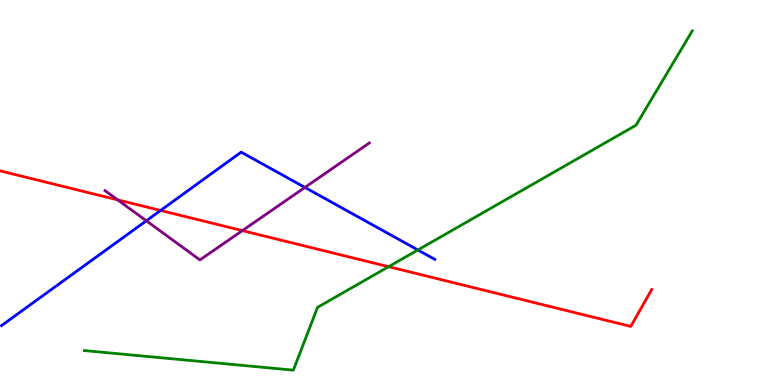[{'lines': ['blue', 'red'], 'intersections': [{'x': 2.07, 'y': 4.53}]}, {'lines': ['green', 'red'], 'intersections': [{'x': 5.01, 'y': 3.07}]}, {'lines': ['purple', 'red'], 'intersections': [{'x': 1.52, 'y': 4.81}, {'x': 3.13, 'y': 4.01}]}, {'lines': ['blue', 'green'], 'intersections': [{'x': 5.39, 'y': 3.51}]}, {'lines': ['blue', 'purple'], 'intersections': [{'x': 1.89, 'y': 4.27}, {'x': 3.93, 'y': 5.13}]}, {'lines': ['green', 'purple'], 'intersections': []}]